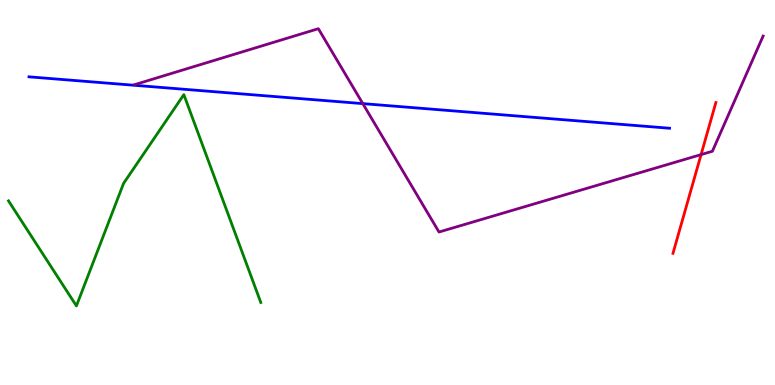[{'lines': ['blue', 'red'], 'intersections': []}, {'lines': ['green', 'red'], 'intersections': []}, {'lines': ['purple', 'red'], 'intersections': [{'x': 9.05, 'y': 5.98}]}, {'lines': ['blue', 'green'], 'intersections': []}, {'lines': ['blue', 'purple'], 'intersections': [{'x': 4.68, 'y': 7.31}]}, {'lines': ['green', 'purple'], 'intersections': []}]